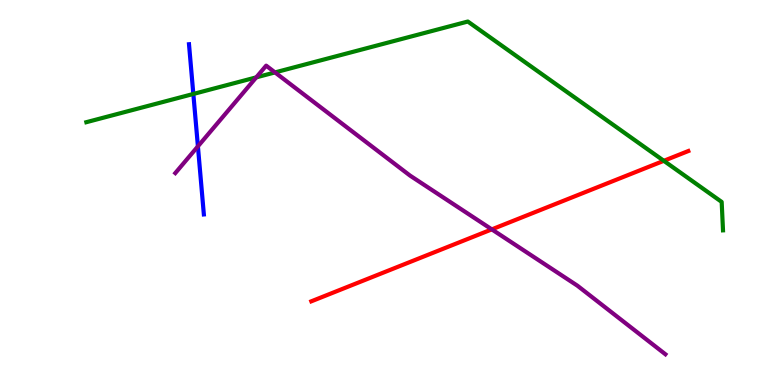[{'lines': ['blue', 'red'], 'intersections': []}, {'lines': ['green', 'red'], 'intersections': [{'x': 8.57, 'y': 5.82}]}, {'lines': ['purple', 'red'], 'intersections': [{'x': 6.35, 'y': 4.04}]}, {'lines': ['blue', 'green'], 'intersections': [{'x': 2.49, 'y': 7.56}]}, {'lines': ['blue', 'purple'], 'intersections': [{'x': 2.55, 'y': 6.2}]}, {'lines': ['green', 'purple'], 'intersections': [{'x': 3.31, 'y': 7.99}, {'x': 3.55, 'y': 8.12}]}]